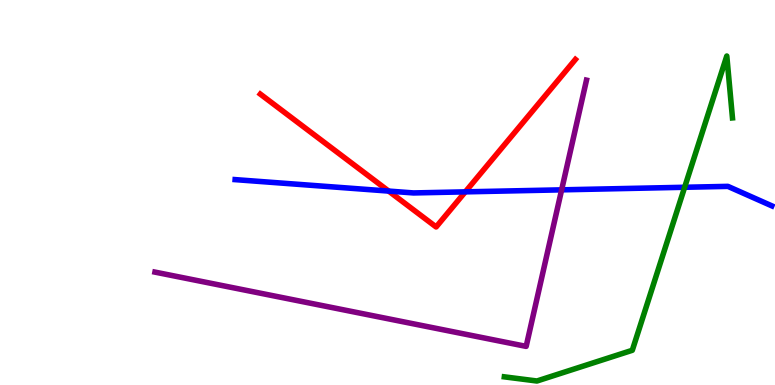[{'lines': ['blue', 'red'], 'intersections': [{'x': 5.01, 'y': 5.04}, {'x': 6.0, 'y': 5.02}]}, {'lines': ['green', 'red'], 'intersections': []}, {'lines': ['purple', 'red'], 'intersections': []}, {'lines': ['blue', 'green'], 'intersections': [{'x': 8.83, 'y': 5.14}]}, {'lines': ['blue', 'purple'], 'intersections': [{'x': 7.25, 'y': 5.07}]}, {'lines': ['green', 'purple'], 'intersections': []}]